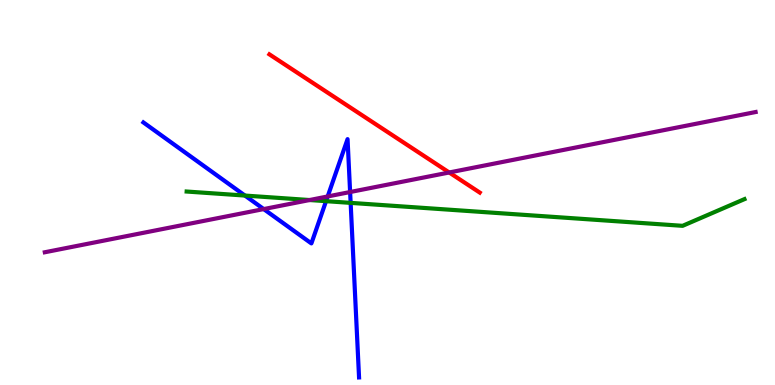[{'lines': ['blue', 'red'], 'intersections': []}, {'lines': ['green', 'red'], 'intersections': []}, {'lines': ['purple', 'red'], 'intersections': [{'x': 5.8, 'y': 5.52}]}, {'lines': ['blue', 'green'], 'intersections': [{'x': 3.16, 'y': 4.92}, {'x': 4.21, 'y': 4.77}, {'x': 4.52, 'y': 4.73}]}, {'lines': ['blue', 'purple'], 'intersections': [{'x': 3.4, 'y': 4.57}, {'x': 4.23, 'y': 4.9}, {'x': 4.52, 'y': 5.01}]}, {'lines': ['green', 'purple'], 'intersections': [{'x': 3.99, 'y': 4.8}]}]